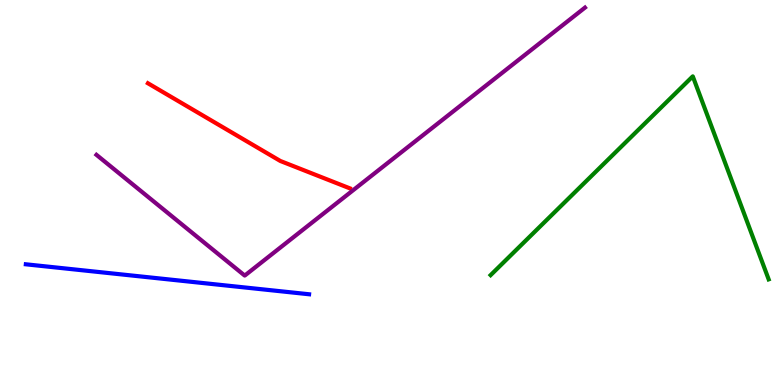[{'lines': ['blue', 'red'], 'intersections': []}, {'lines': ['green', 'red'], 'intersections': []}, {'lines': ['purple', 'red'], 'intersections': []}, {'lines': ['blue', 'green'], 'intersections': []}, {'lines': ['blue', 'purple'], 'intersections': []}, {'lines': ['green', 'purple'], 'intersections': []}]